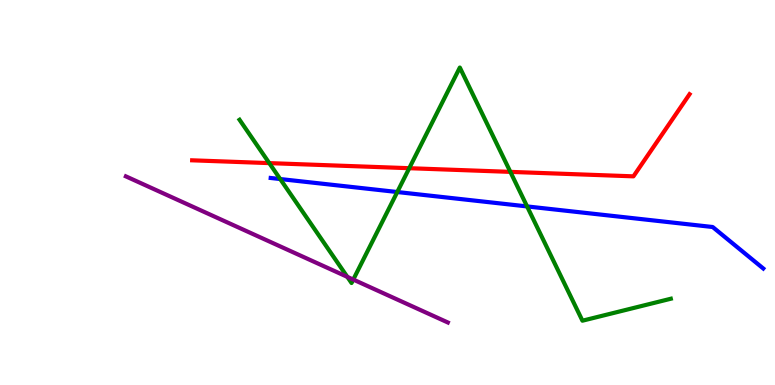[{'lines': ['blue', 'red'], 'intersections': []}, {'lines': ['green', 'red'], 'intersections': [{'x': 3.47, 'y': 5.76}, {'x': 5.28, 'y': 5.63}, {'x': 6.59, 'y': 5.54}]}, {'lines': ['purple', 'red'], 'intersections': []}, {'lines': ['blue', 'green'], 'intersections': [{'x': 3.62, 'y': 5.35}, {'x': 5.13, 'y': 5.01}, {'x': 6.8, 'y': 4.64}]}, {'lines': ['blue', 'purple'], 'intersections': []}, {'lines': ['green', 'purple'], 'intersections': [{'x': 4.48, 'y': 2.81}, {'x': 4.56, 'y': 2.74}]}]